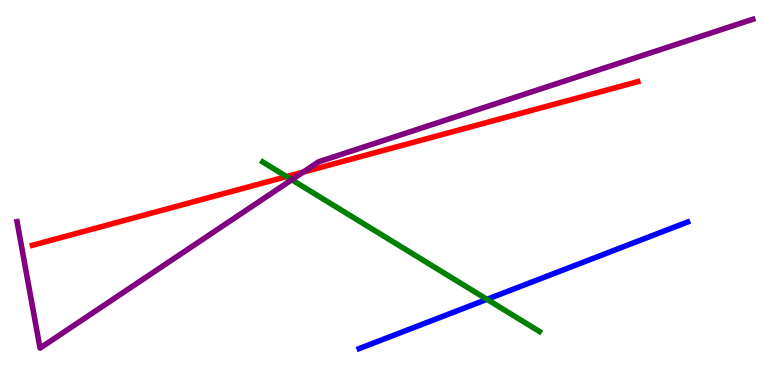[{'lines': ['blue', 'red'], 'intersections': []}, {'lines': ['green', 'red'], 'intersections': [{'x': 3.7, 'y': 5.41}]}, {'lines': ['purple', 'red'], 'intersections': [{'x': 3.91, 'y': 5.53}]}, {'lines': ['blue', 'green'], 'intersections': [{'x': 6.28, 'y': 2.23}]}, {'lines': ['blue', 'purple'], 'intersections': []}, {'lines': ['green', 'purple'], 'intersections': [{'x': 3.76, 'y': 5.33}]}]